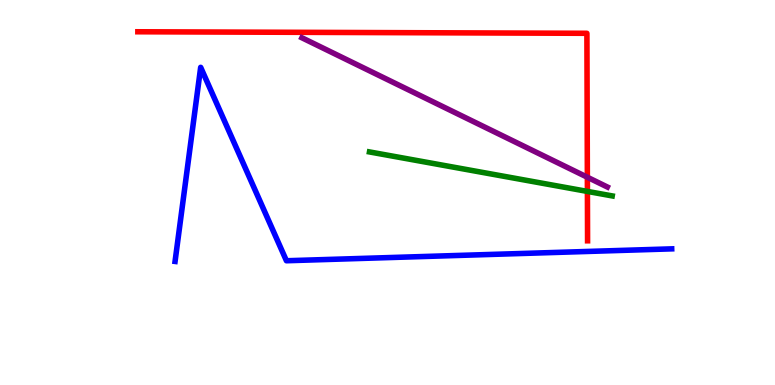[{'lines': ['blue', 'red'], 'intersections': []}, {'lines': ['green', 'red'], 'intersections': [{'x': 7.58, 'y': 5.03}]}, {'lines': ['purple', 'red'], 'intersections': [{'x': 7.58, 'y': 5.4}]}, {'lines': ['blue', 'green'], 'intersections': []}, {'lines': ['blue', 'purple'], 'intersections': []}, {'lines': ['green', 'purple'], 'intersections': []}]